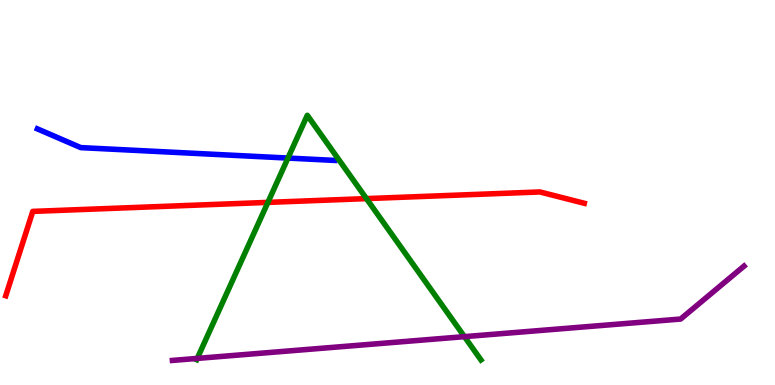[{'lines': ['blue', 'red'], 'intersections': []}, {'lines': ['green', 'red'], 'intersections': [{'x': 3.46, 'y': 4.74}, {'x': 4.73, 'y': 4.84}]}, {'lines': ['purple', 'red'], 'intersections': []}, {'lines': ['blue', 'green'], 'intersections': [{'x': 3.72, 'y': 5.89}]}, {'lines': ['blue', 'purple'], 'intersections': []}, {'lines': ['green', 'purple'], 'intersections': [{'x': 2.55, 'y': 0.691}, {'x': 5.99, 'y': 1.26}]}]